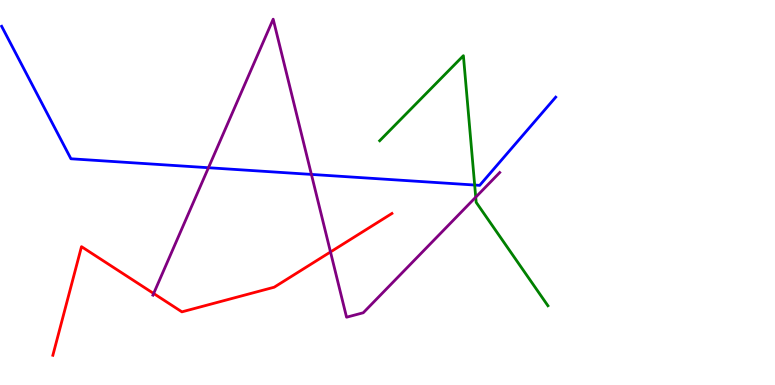[{'lines': ['blue', 'red'], 'intersections': []}, {'lines': ['green', 'red'], 'intersections': []}, {'lines': ['purple', 'red'], 'intersections': [{'x': 1.98, 'y': 2.38}, {'x': 4.26, 'y': 3.46}]}, {'lines': ['blue', 'green'], 'intersections': [{'x': 6.12, 'y': 5.19}]}, {'lines': ['blue', 'purple'], 'intersections': [{'x': 2.69, 'y': 5.64}, {'x': 4.02, 'y': 5.47}]}, {'lines': ['green', 'purple'], 'intersections': [{'x': 6.14, 'y': 4.88}]}]